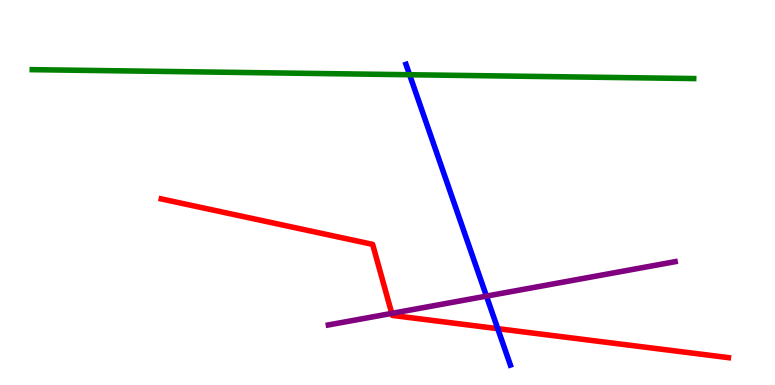[{'lines': ['blue', 'red'], 'intersections': [{'x': 6.42, 'y': 1.46}]}, {'lines': ['green', 'red'], 'intersections': []}, {'lines': ['purple', 'red'], 'intersections': [{'x': 5.06, 'y': 1.86}]}, {'lines': ['blue', 'green'], 'intersections': [{'x': 5.29, 'y': 8.06}]}, {'lines': ['blue', 'purple'], 'intersections': [{'x': 6.28, 'y': 2.31}]}, {'lines': ['green', 'purple'], 'intersections': []}]